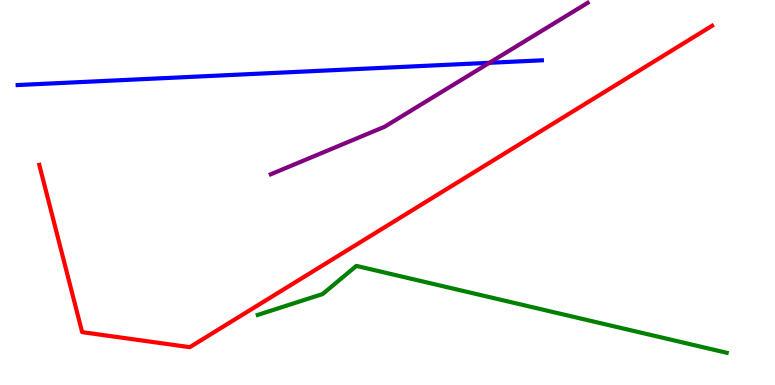[{'lines': ['blue', 'red'], 'intersections': []}, {'lines': ['green', 'red'], 'intersections': []}, {'lines': ['purple', 'red'], 'intersections': []}, {'lines': ['blue', 'green'], 'intersections': []}, {'lines': ['blue', 'purple'], 'intersections': [{'x': 6.32, 'y': 8.37}]}, {'lines': ['green', 'purple'], 'intersections': []}]